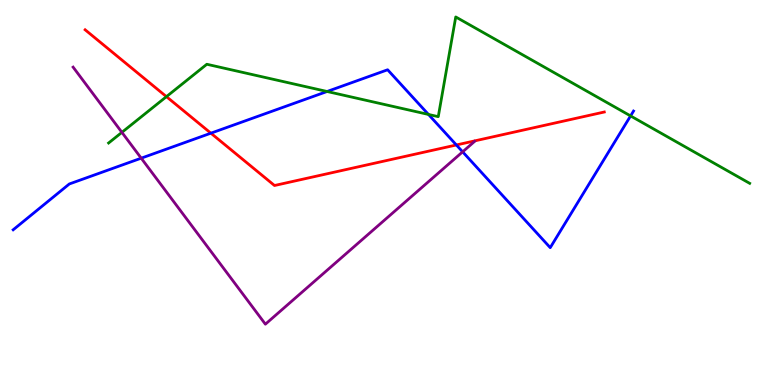[{'lines': ['blue', 'red'], 'intersections': [{'x': 2.72, 'y': 6.54}, {'x': 5.89, 'y': 6.23}]}, {'lines': ['green', 'red'], 'intersections': [{'x': 2.15, 'y': 7.49}]}, {'lines': ['purple', 'red'], 'intersections': []}, {'lines': ['blue', 'green'], 'intersections': [{'x': 4.22, 'y': 7.62}, {'x': 5.53, 'y': 7.03}, {'x': 8.14, 'y': 6.99}]}, {'lines': ['blue', 'purple'], 'intersections': [{'x': 1.82, 'y': 5.89}, {'x': 5.97, 'y': 6.06}]}, {'lines': ['green', 'purple'], 'intersections': [{'x': 1.57, 'y': 6.56}]}]